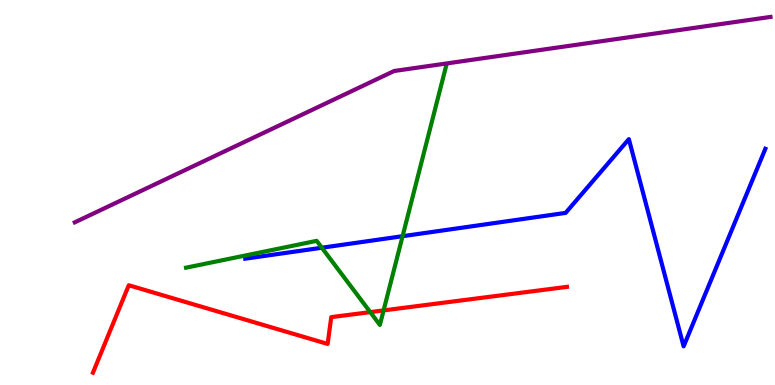[{'lines': ['blue', 'red'], 'intersections': []}, {'lines': ['green', 'red'], 'intersections': [{'x': 4.78, 'y': 1.89}, {'x': 4.95, 'y': 1.94}]}, {'lines': ['purple', 'red'], 'intersections': []}, {'lines': ['blue', 'green'], 'intersections': [{'x': 4.15, 'y': 3.57}, {'x': 5.19, 'y': 3.87}]}, {'lines': ['blue', 'purple'], 'intersections': []}, {'lines': ['green', 'purple'], 'intersections': []}]